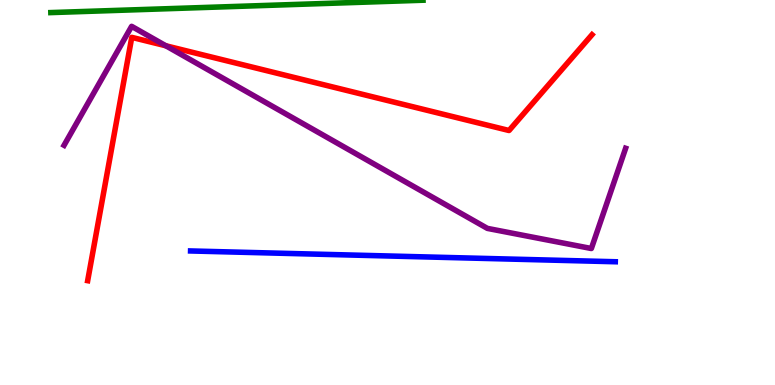[{'lines': ['blue', 'red'], 'intersections': []}, {'lines': ['green', 'red'], 'intersections': []}, {'lines': ['purple', 'red'], 'intersections': [{'x': 2.14, 'y': 8.81}]}, {'lines': ['blue', 'green'], 'intersections': []}, {'lines': ['blue', 'purple'], 'intersections': []}, {'lines': ['green', 'purple'], 'intersections': []}]